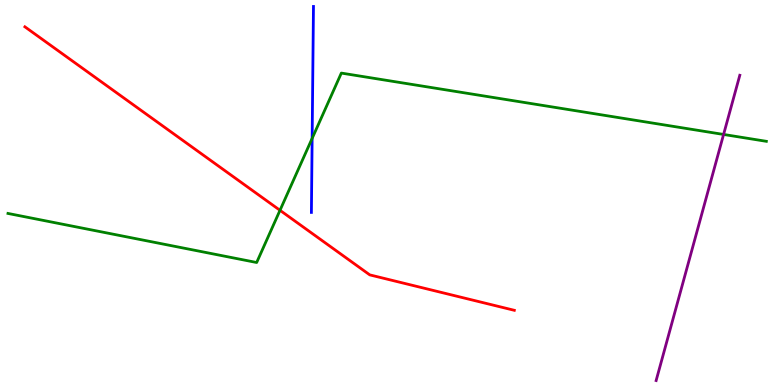[{'lines': ['blue', 'red'], 'intersections': []}, {'lines': ['green', 'red'], 'intersections': [{'x': 3.61, 'y': 4.54}]}, {'lines': ['purple', 'red'], 'intersections': []}, {'lines': ['blue', 'green'], 'intersections': [{'x': 4.03, 'y': 6.41}]}, {'lines': ['blue', 'purple'], 'intersections': []}, {'lines': ['green', 'purple'], 'intersections': [{'x': 9.34, 'y': 6.51}]}]